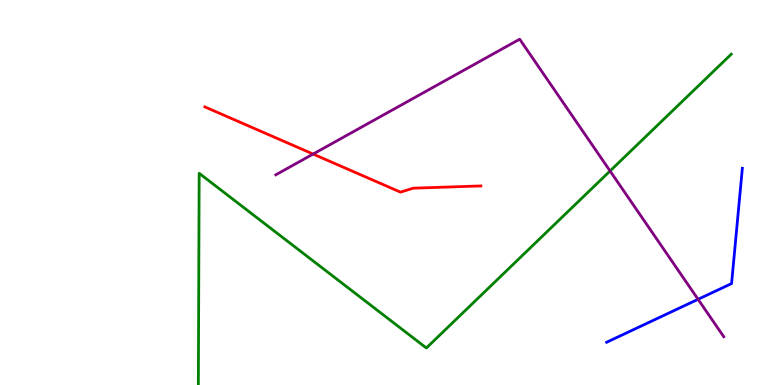[{'lines': ['blue', 'red'], 'intersections': []}, {'lines': ['green', 'red'], 'intersections': []}, {'lines': ['purple', 'red'], 'intersections': [{'x': 4.04, 'y': 6.0}]}, {'lines': ['blue', 'green'], 'intersections': []}, {'lines': ['blue', 'purple'], 'intersections': [{'x': 9.01, 'y': 2.23}]}, {'lines': ['green', 'purple'], 'intersections': [{'x': 7.87, 'y': 5.56}]}]